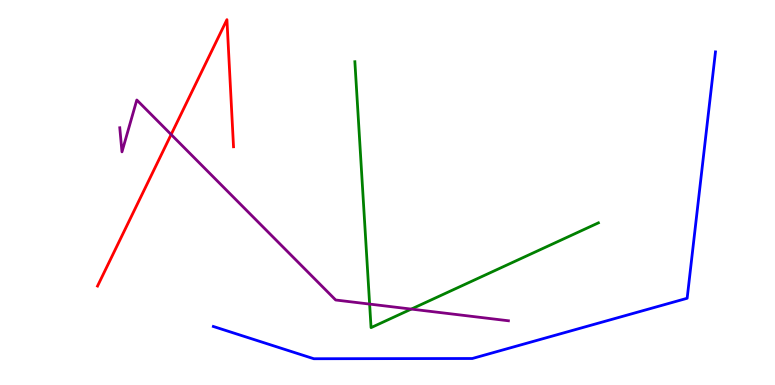[{'lines': ['blue', 'red'], 'intersections': []}, {'lines': ['green', 'red'], 'intersections': []}, {'lines': ['purple', 'red'], 'intersections': [{'x': 2.21, 'y': 6.51}]}, {'lines': ['blue', 'green'], 'intersections': []}, {'lines': ['blue', 'purple'], 'intersections': []}, {'lines': ['green', 'purple'], 'intersections': [{'x': 4.77, 'y': 2.1}, {'x': 5.31, 'y': 1.97}]}]